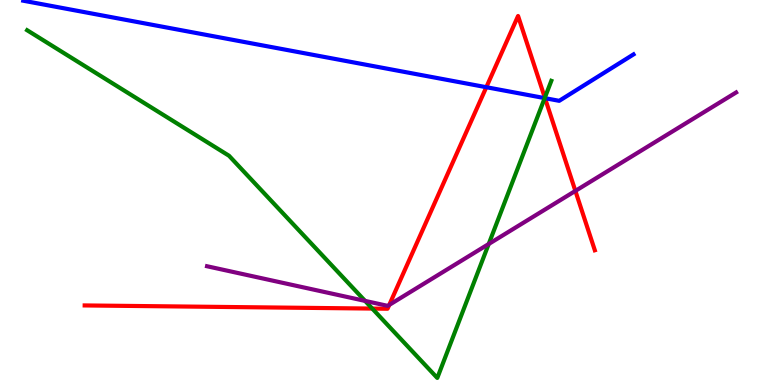[{'lines': ['blue', 'red'], 'intersections': [{'x': 6.28, 'y': 7.73}, {'x': 7.03, 'y': 7.45}]}, {'lines': ['green', 'red'], 'intersections': [{'x': 4.8, 'y': 1.99}, {'x': 7.03, 'y': 7.46}]}, {'lines': ['purple', 'red'], 'intersections': [{'x': 5.02, 'y': 2.08}, {'x': 7.42, 'y': 5.04}]}, {'lines': ['blue', 'green'], 'intersections': [{'x': 7.03, 'y': 7.45}]}, {'lines': ['blue', 'purple'], 'intersections': []}, {'lines': ['green', 'purple'], 'intersections': [{'x': 4.71, 'y': 2.18}, {'x': 6.31, 'y': 3.66}]}]